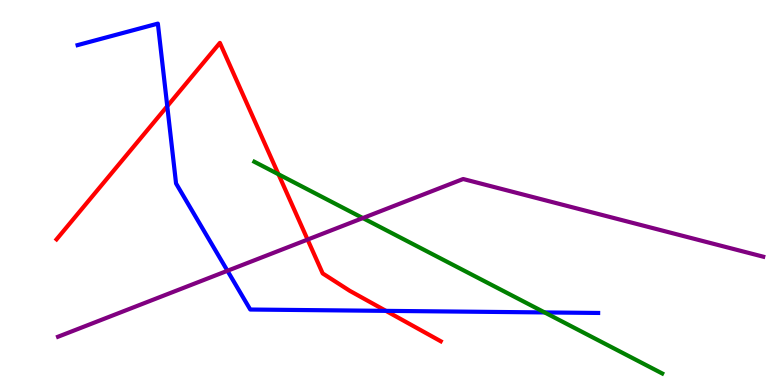[{'lines': ['blue', 'red'], 'intersections': [{'x': 2.16, 'y': 7.24}, {'x': 4.98, 'y': 1.93}]}, {'lines': ['green', 'red'], 'intersections': [{'x': 3.59, 'y': 5.47}]}, {'lines': ['purple', 'red'], 'intersections': [{'x': 3.97, 'y': 3.78}]}, {'lines': ['blue', 'green'], 'intersections': [{'x': 7.03, 'y': 1.88}]}, {'lines': ['blue', 'purple'], 'intersections': [{'x': 2.93, 'y': 2.97}]}, {'lines': ['green', 'purple'], 'intersections': [{'x': 4.68, 'y': 4.34}]}]